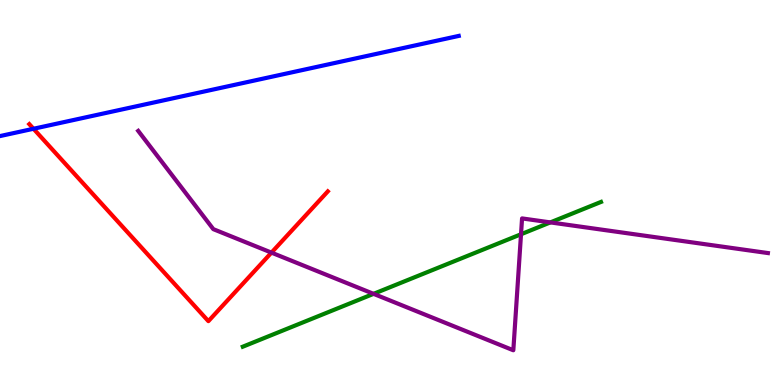[{'lines': ['blue', 'red'], 'intersections': [{'x': 0.432, 'y': 6.66}]}, {'lines': ['green', 'red'], 'intersections': []}, {'lines': ['purple', 'red'], 'intersections': [{'x': 3.5, 'y': 3.44}]}, {'lines': ['blue', 'green'], 'intersections': []}, {'lines': ['blue', 'purple'], 'intersections': []}, {'lines': ['green', 'purple'], 'intersections': [{'x': 4.82, 'y': 2.37}, {'x': 6.72, 'y': 3.92}, {'x': 7.1, 'y': 4.22}]}]